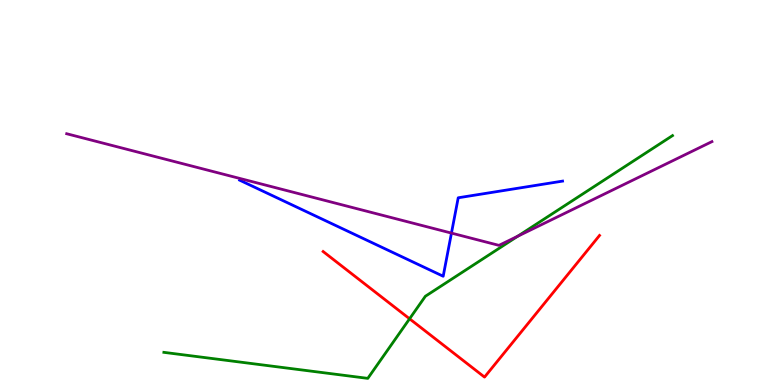[{'lines': ['blue', 'red'], 'intersections': []}, {'lines': ['green', 'red'], 'intersections': [{'x': 5.28, 'y': 1.72}]}, {'lines': ['purple', 'red'], 'intersections': []}, {'lines': ['blue', 'green'], 'intersections': []}, {'lines': ['blue', 'purple'], 'intersections': [{'x': 5.83, 'y': 3.95}]}, {'lines': ['green', 'purple'], 'intersections': [{'x': 6.68, 'y': 3.86}]}]